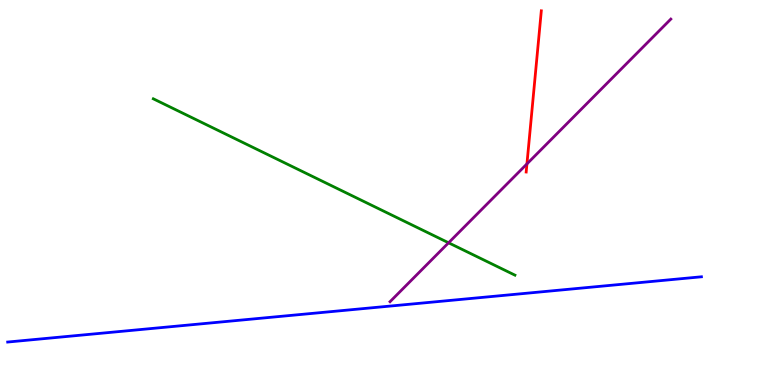[{'lines': ['blue', 'red'], 'intersections': []}, {'lines': ['green', 'red'], 'intersections': []}, {'lines': ['purple', 'red'], 'intersections': [{'x': 6.8, 'y': 5.74}]}, {'lines': ['blue', 'green'], 'intersections': []}, {'lines': ['blue', 'purple'], 'intersections': []}, {'lines': ['green', 'purple'], 'intersections': [{'x': 5.79, 'y': 3.69}]}]